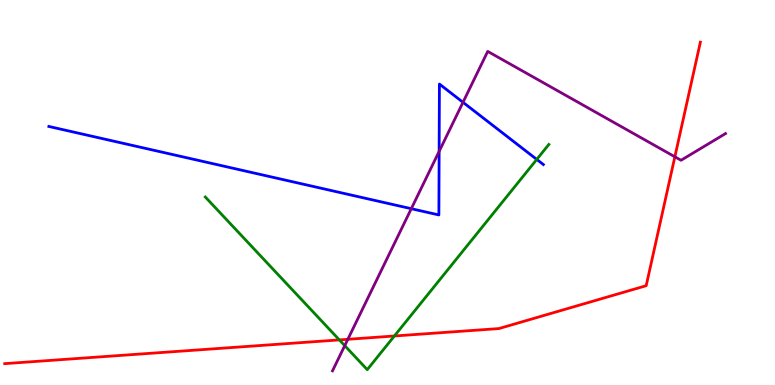[{'lines': ['blue', 'red'], 'intersections': []}, {'lines': ['green', 'red'], 'intersections': [{'x': 4.38, 'y': 1.17}, {'x': 5.09, 'y': 1.27}]}, {'lines': ['purple', 'red'], 'intersections': [{'x': 4.49, 'y': 1.19}, {'x': 8.71, 'y': 5.93}]}, {'lines': ['blue', 'green'], 'intersections': [{'x': 6.93, 'y': 5.86}]}, {'lines': ['blue', 'purple'], 'intersections': [{'x': 5.31, 'y': 4.58}, {'x': 5.67, 'y': 6.07}, {'x': 5.97, 'y': 7.34}]}, {'lines': ['green', 'purple'], 'intersections': [{'x': 4.45, 'y': 1.02}]}]